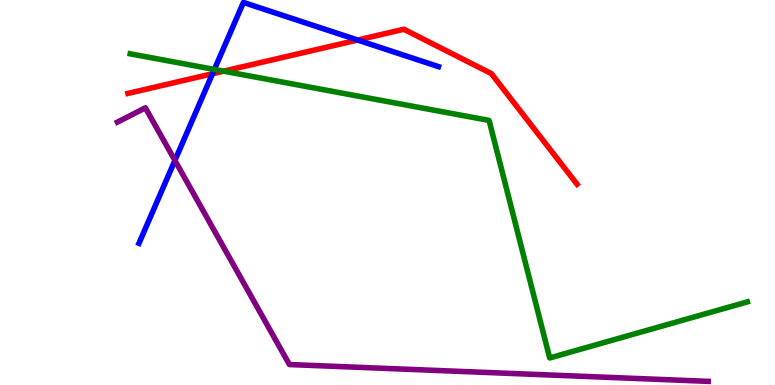[{'lines': ['blue', 'red'], 'intersections': [{'x': 2.74, 'y': 8.08}, {'x': 4.61, 'y': 8.96}]}, {'lines': ['green', 'red'], 'intersections': [{'x': 2.89, 'y': 8.15}]}, {'lines': ['purple', 'red'], 'intersections': []}, {'lines': ['blue', 'green'], 'intersections': [{'x': 2.77, 'y': 8.2}]}, {'lines': ['blue', 'purple'], 'intersections': [{'x': 2.26, 'y': 5.83}]}, {'lines': ['green', 'purple'], 'intersections': []}]